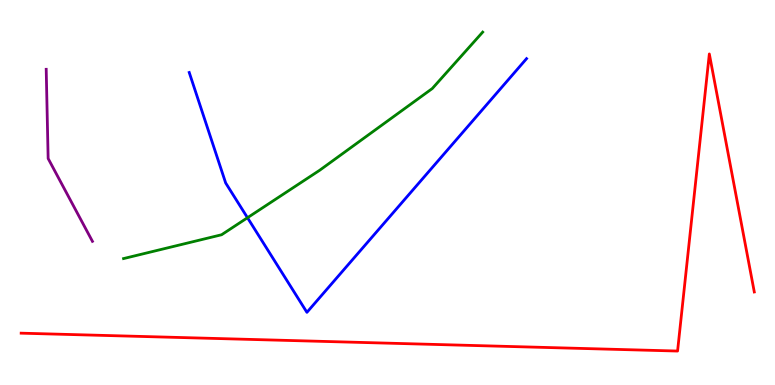[{'lines': ['blue', 'red'], 'intersections': []}, {'lines': ['green', 'red'], 'intersections': []}, {'lines': ['purple', 'red'], 'intersections': []}, {'lines': ['blue', 'green'], 'intersections': [{'x': 3.19, 'y': 4.34}]}, {'lines': ['blue', 'purple'], 'intersections': []}, {'lines': ['green', 'purple'], 'intersections': []}]